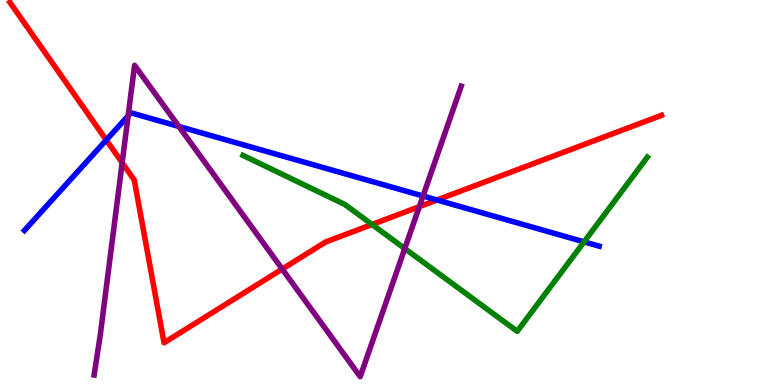[{'lines': ['blue', 'red'], 'intersections': [{'x': 1.37, 'y': 6.36}, {'x': 5.64, 'y': 4.81}]}, {'lines': ['green', 'red'], 'intersections': [{'x': 4.8, 'y': 4.17}]}, {'lines': ['purple', 'red'], 'intersections': [{'x': 1.58, 'y': 5.77}, {'x': 3.64, 'y': 3.01}, {'x': 5.41, 'y': 4.63}]}, {'lines': ['blue', 'green'], 'intersections': [{'x': 7.54, 'y': 3.72}]}, {'lines': ['blue', 'purple'], 'intersections': [{'x': 1.65, 'y': 6.99}, {'x': 2.31, 'y': 6.72}, {'x': 5.46, 'y': 4.91}]}, {'lines': ['green', 'purple'], 'intersections': [{'x': 5.22, 'y': 3.54}]}]